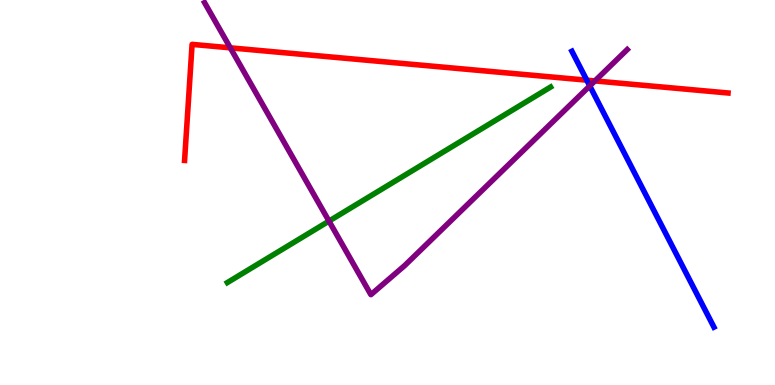[{'lines': ['blue', 'red'], 'intersections': [{'x': 7.57, 'y': 7.92}]}, {'lines': ['green', 'red'], 'intersections': []}, {'lines': ['purple', 'red'], 'intersections': [{'x': 2.97, 'y': 8.76}, {'x': 7.68, 'y': 7.9}]}, {'lines': ['blue', 'green'], 'intersections': []}, {'lines': ['blue', 'purple'], 'intersections': [{'x': 7.61, 'y': 7.77}]}, {'lines': ['green', 'purple'], 'intersections': [{'x': 4.24, 'y': 4.26}]}]